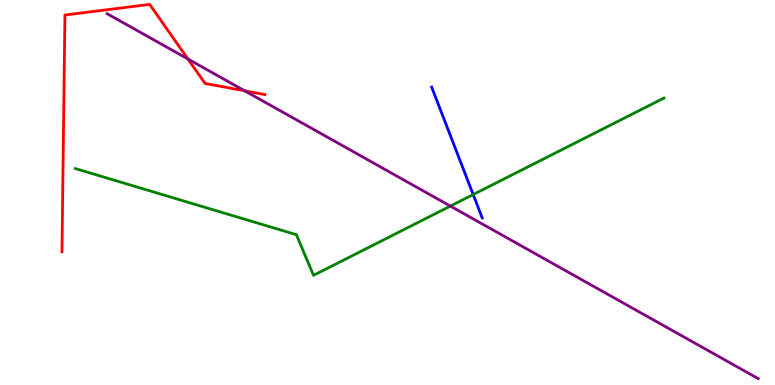[{'lines': ['blue', 'red'], 'intersections': []}, {'lines': ['green', 'red'], 'intersections': []}, {'lines': ['purple', 'red'], 'intersections': [{'x': 2.42, 'y': 8.47}, {'x': 3.16, 'y': 7.64}]}, {'lines': ['blue', 'green'], 'intersections': [{'x': 6.11, 'y': 4.95}]}, {'lines': ['blue', 'purple'], 'intersections': []}, {'lines': ['green', 'purple'], 'intersections': [{'x': 5.81, 'y': 4.65}]}]